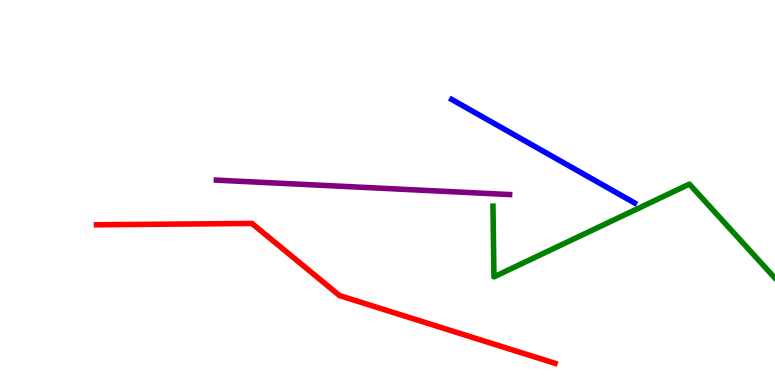[{'lines': ['blue', 'red'], 'intersections': []}, {'lines': ['green', 'red'], 'intersections': []}, {'lines': ['purple', 'red'], 'intersections': []}, {'lines': ['blue', 'green'], 'intersections': []}, {'lines': ['blue', 'purple'], 'intersections': []}, {'lines': ['green', 'purple'], 'intersections': []}]